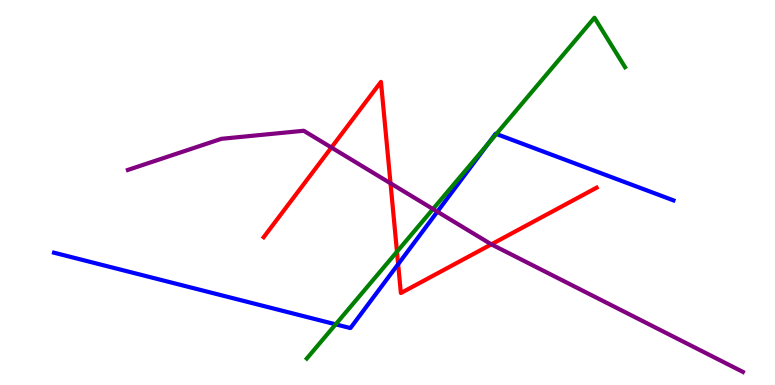[{'lines': ['blue', 'red'], 'intersections': [{'x': 5.14, 'y': 3.14}]}, {'lines': ['green', 'red'], 'intersections': [{'x': 5.12, 'y': 3.46}]}, {'lines': ['purple', 'red'], 'intersections': [{'x': 4.28, 'y': 6.17}, {'x': 5.04, 'y': 5.24}, {'x': 6.34, 'y': 3.65}]}, {'lines': ['blue', 'green'], 'intersections': [{'x': 4.33, 'y': 1.58}, {'x': 6.3, 'y': 6.27}, {'x': 6.4, 'y': 6.52}]}, {'lines': ['blue', 'purple'], 'intersections': [{'x': 5.64, 'y': 4.5}]}, {'lines': ['green', 'purple'], 'intersections': [{'x': 5.59, 'y': 4.57}]}]